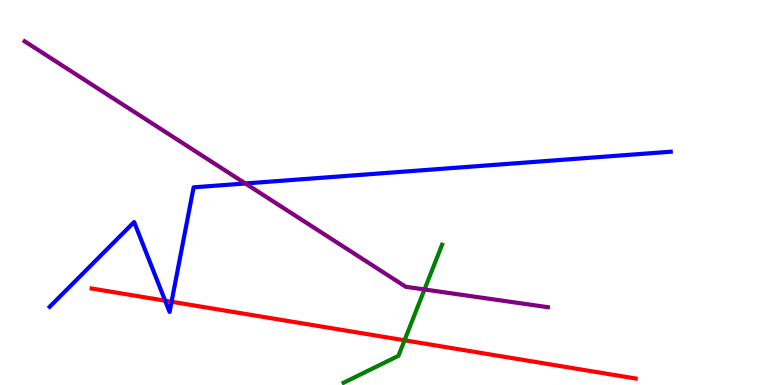[{'lines': ['blue', 'red'], 'intersections': [{'x': 2.13, 'y': 2.19}, {'x': 2.21, 'y': 2.16}]}, {'lines': ['green', 'red'], 'intersections': [{'x': 5.22, 'y': 1.16}]}, {'lines': ['purple', 'red'], 'intersections': []}, {'lines': ['blue', 'green'], 'intersections': []}, {'lines': ['blue', 'purple'], 'intersections': [{'x': 3.17, 'y': 5.23}]}, {'lines': ['green', 'purple'], 'intersections': [{'x': 5.48, 'y': 2.48}]}]